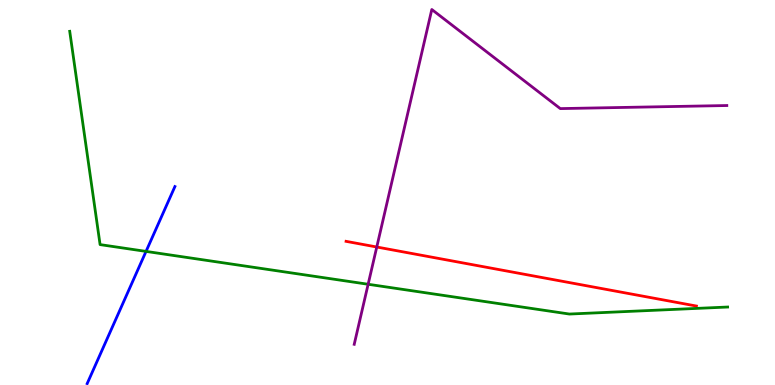[{'lines': ['blue', 'red'], 'intersections': []}, {'lines': ['green', 'red'], 'intersections': []}, {'lines': ['purple', 'red'], 'intersections': [{'x': 4.86, 'y': 3.58}]}, {'lines': ['blue', 'green'], 'intersections': [{'x': 1.88, 'y': 3.47}]}, {'lines': ['blue', 'purple'], 'intersections': []}, {'lines': ['green', 'purple'], 'intersections': [{'x': 4.75, 'y': 2.62}]}]